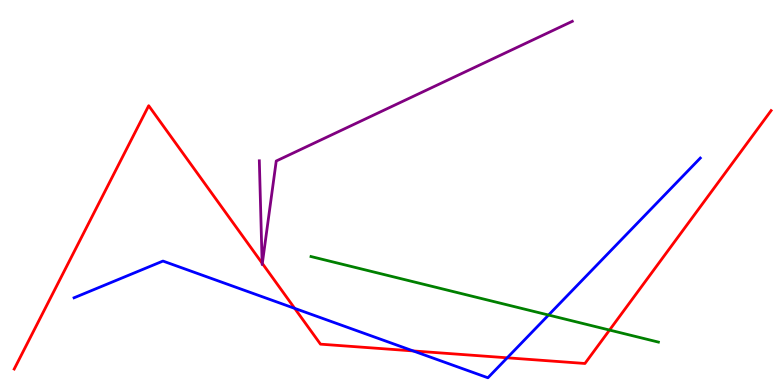[{'lines': ['blue', 'red'], 'intersections': [{'x': 3.8, 'y': 1.99}, {'x': 5.33, 'y': 0.885}, {'x': 6.54, 'y': 0.706}]}, {'lines': ['green', 'red'], 'intersections': [{'x': 7.87, 'y': 1.43}]}, {'lines': ['purple', 'red'], 'intersections': [{'x': 3.38, 'y': 3.16}, {'x': 3.38, 'y': 3.16}]}, {'lines': ['blue', 'green'], 'intersections': [{'x': 7.08, 'y': 1.82}]}, {'lines': ['blue', 'purple'], 'intersections': []}, {'lines': ['green', 'purple'], 'intersections': []}]